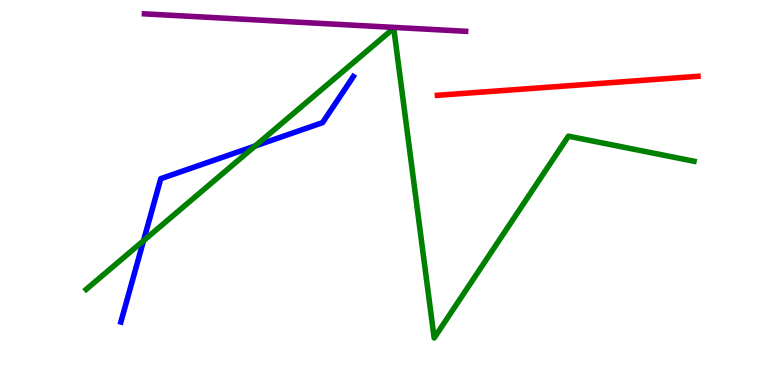[{'lines': ['blue', 'red'], 'intersections': []}, {'lines': ['green', 'red'], 'intersections': []}, {'lines': ['purple', 'red'], 'intersections': []}, {'lines': ['blue', 'green'], 'intersections': [{'x': 1.85, 'y': 3.75}, {'x': 3.29, 'y': 6.21}]}, {'lines': ['blue', 'purple'], 'intersections': []}, {'lines': ['green', 'purple'], 'intersections': []}]